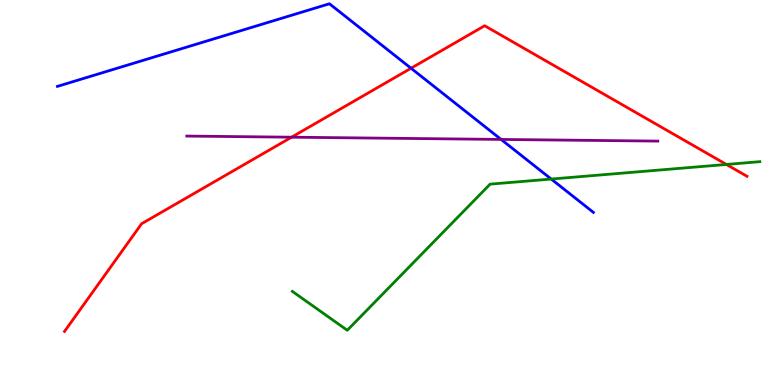[{'lines': ['blue', 'red'], 'intersections': [{'x': 5.3, 'y': 8.23}]}, {'lines': ['green', 'red'], 'intersections': [{'x': 9.37, 'y': 5.73}]}, {'lines': ['purple', 'red'], 'intersections': [{'x': 3.76, 'y': 6.44}]}, {'lines': ['blue', 'green'], 'intersections': [{'x': 7.11, 'y': 5.35}]}, {'lines': ['blue', 'purple'], 'intersections': [{'x': 6.47, 'y': 6.38}]}, {'lines': ['green', 'purple'], 'intersections': []}]